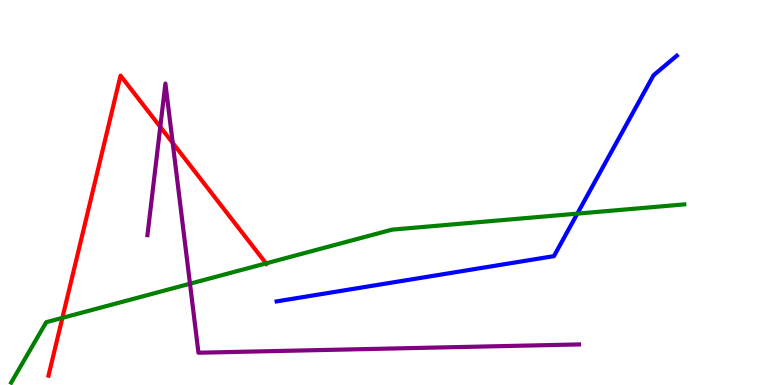[{'lines': ['blue', 'red'], 'intersections': []}, {'lines': ['green', 'red'], 'intersections': [{'x': 0.805, 'y': 1.74}, {'x': 3.43, 'y': 3.16}]}, {'lines': ['purple', 'red'], 'intersections': [{'x': 2.07, 'y': 6.7}, {'x': 2.23, 'y': 6.29}]}, {'lines': ['blue', 'green'], 'intersections': [{'x': 7.45, 'y': 4.45}]}, {'lines': ['blue', 'purple'], 'intersections': []}, {'lines': ['green', 'purple'], 'intersections': [{'x': 2.45, 'y': 2.63}]}]